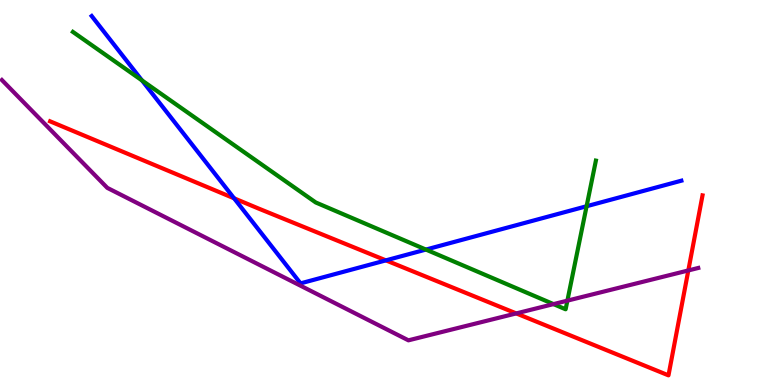[{'lines': ['blue', 'red'], 'intersections': [{'x': 3.02, 'y': 4.85}, {'x': 4.98, 'y': 3.24}]}, {'lines': ['green', 'red'], 'intersections': []}, {'lines': ['purple', 'red'], 'intersections': [{'x': 6.66, 'y': 1.86}, {'x': 8.88, 'y': 2.98}]}, {'lines': ['blue', 'green'], 'intersections': [{'x': 1.83, 'y': 7.91}, {'x': 5.5, 'y': 3.52}, {'x': 7.57, 'y': 4.64}]}, {'lines': ['blue', 'purple'], 'intersections': []}, {'lines': ['green', 'purple'], 'intersections': [{'x': 7.14, 'y': 2.1}, {'x': 7.32, 'y': 2.19}]}]